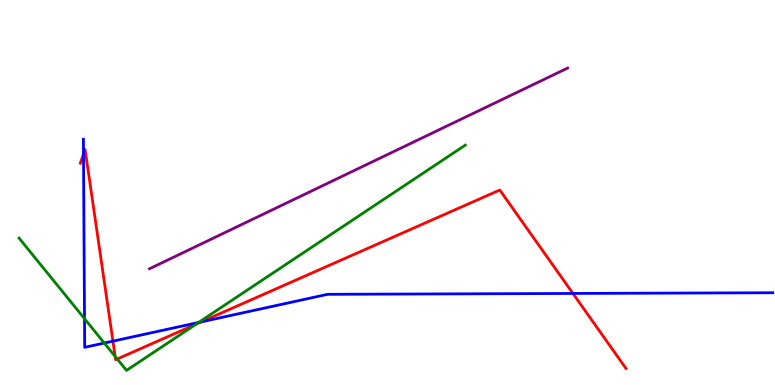[{'lines': ['blue', 'red'], 'intersections': [{'x': 1.08, 'y': 6.0}, {'x': 1.46, 'y': 1.14}, {'x': 2.6, 'y': 1.64}, {'x': 7.39, 'y': 2.38}]}, {'lines': ['green', 'red'], 'intersections': [{'x': 1.49, 'y': 0.743}, {'x': 1.51, 'y': 0.676}, {'x': 2.53, 'y': 1.58}]}, {'lines': ['purple', 'red'], 'intersections': []}, {'lines': ['blue', 'green'], 'intersections': [{'x': 1.09, 'y': 1.72}, {'x': 1.35, 'y': 1.09}, {'x': 2.56, 'y': 1.62}]}, {'lines': ['blue', 'purple'], 'intersections': []}, {'lines': ['green', 'purple'], 'intersections': []}]